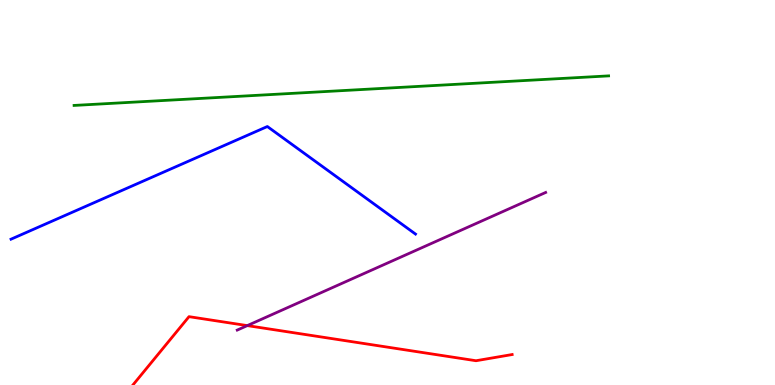[{'lines': ['blue', 'red'], 'intersections': []}, {'lines': ['green', 'red'], 'intersections': []}, {'lines': ['purple', 'red'], 'intersections': [{'x': 3.19, 'y': 1.54}]}, {'lines': ['blue', 'green'], 'intersections': []}, {'lines': ['blue', 'purple'], 'intersections': []}, {'lines': ['green', 'purple'], 'intersections': []}]